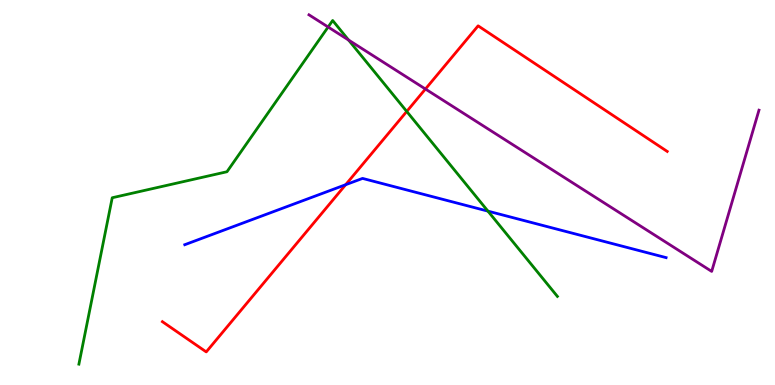[{'lines': ['blue', 'red'], 'intersections': [{'x': 4.46, 'y': 5.2}]}, {'lines': ['green', 'red'], 'intersections': [{'x': 5.25, 'y': 7.11}]}, {'lines': ['purple', 'red'], 'intersections': [{'x': 5.49, 'y': 7.69}]}, {'lines': ['blue', 'green'], 'intersections': [{'x': 6.3, 'y': 4.52}]}, {'lines': ['blue', 'purple'], 'intersections': []}, {'lines': ['green', 'purple'], 'intersections': [{'x': 4.23, 'y': 9.3}, {'x': 4.5, 'y': 8.96}]}]